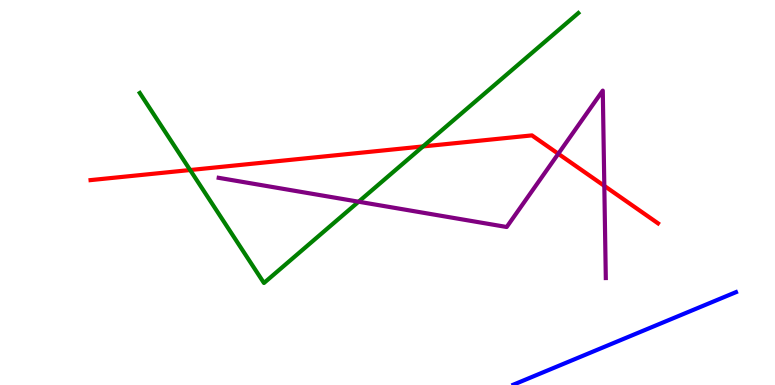[{'lines': ['blue', 'red'], 'intersections': []}, {'lines': ['green', 'red'], 'intersections': [{'x': 2.45, 'y': 5.58}, {'x': 5.46, 'y': 6.2}]}, {'lines': ['purple', 'red'], 'intersections': [{'x': 7.2, 'y': 6.01}, {'x': 7.8, 'y': 5.17}]}, {'lines': ['blue', 'green'], 'intersections': []}, {'lines': ['blue', 'purple'], 'intersections': []}, {'lines': ['green', 'purple'], 'intersections': [{'x': 4.63, 'y': 4.76}]}]